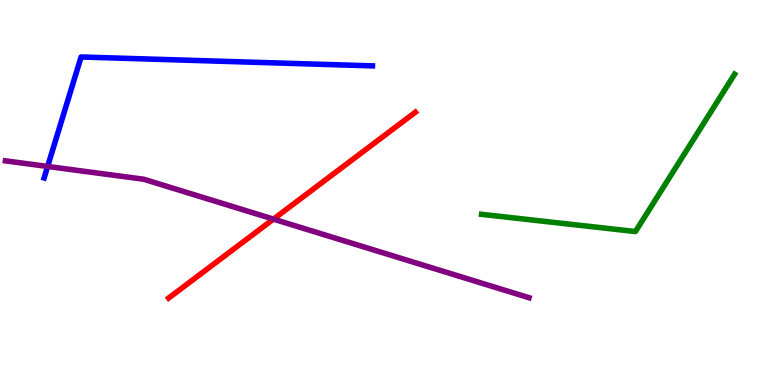[{'lines': ['blue', 'red'], 'intersections': []}, {'lines': ['green', 'red'], 'intersections': []}, {'lines': ['purple', 'red'], 'intersections': [{'x': 3.53, 'y': 4.31}]}, {'lines': ['blue', 'green'], 'intersections': []}, {'lines': ['blue', 'purple'], 'intersections': [{'x': 0.615, 'y': 5.68}]}, {'lines': ['green', 'purple'], 'intersections': []}]